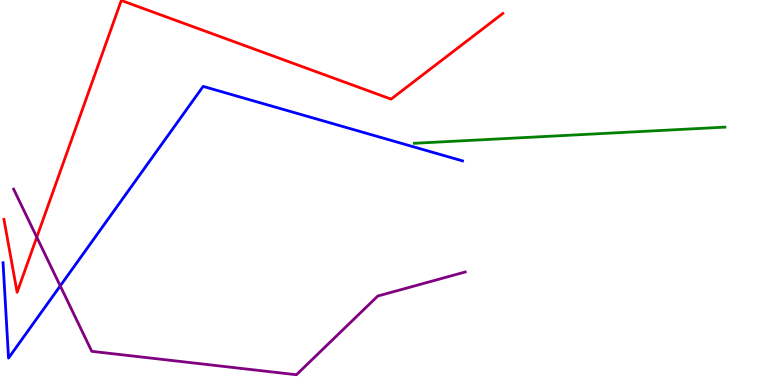[{'lines': ['blue', 'red'], 'intersections': []}, {'lines': ['green', 'red'], 'intersections': []}, {'lines': ['purple', 'red'], 'intersections': [{'x': 0.475, 'y': 3.84}]}, {'lines': ['blue', 'green'], 'intersections': []}, {'lines': ['blue', 'purple'], 'intersections': [{'x': 0.777, 'y': 2.57}]}, {'lines': ['green', 'purple'], 'intersections': []}]